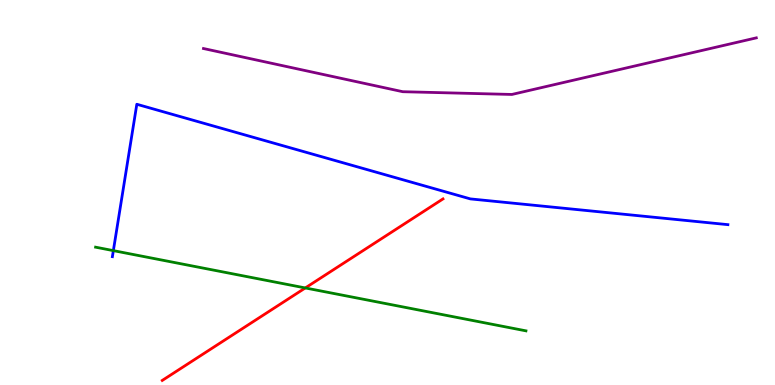[{'lines': ['blue', 'red'], 'intersections': []}, {'lines': ['green', 'red'], 'intersections': [{'x': 3.94, 'y': 2.52}]}, {'lines': ['purple', 'red'], 'intersections': []}, {'lines': ['blue', 'green'], 'intersections': [{'x': 1.46, 'y': 3.49}]}, {'lines': ['blue', 'purple'], 'intersections': []}, {'lines': ['green', 'purple'], 'intersections': []}]